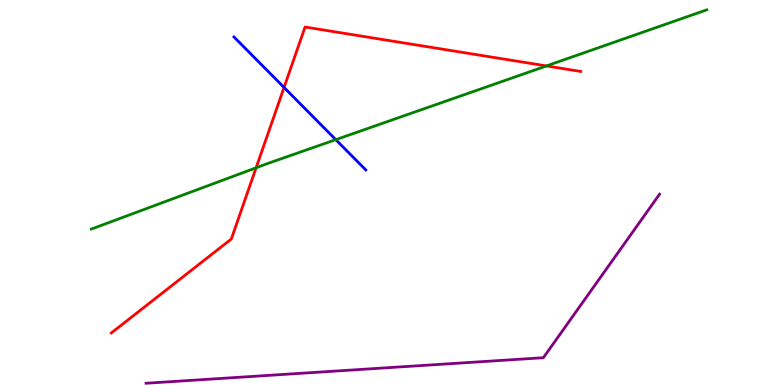[{'lines': ['blue', 'red'], 'intersections': [{'x': 3.67, 'y': 7.73}]}, {'lines': ['green', 'red'], 'intersections': [{'x': 3.3, 'y': 5.64}, {'x': 7.05, 'y': 8.29}]}, {'lines': ['purple', 'red'], 'intersections': []}, {'lines': ['blue', 'green'], 'intersections': [{'x': 4.33, 'y': 6.37}]}, {'lines': ['blue', 'purple'], 'intersections': []}, {'lines': ['green', 'purple'], 'intersections': []}]